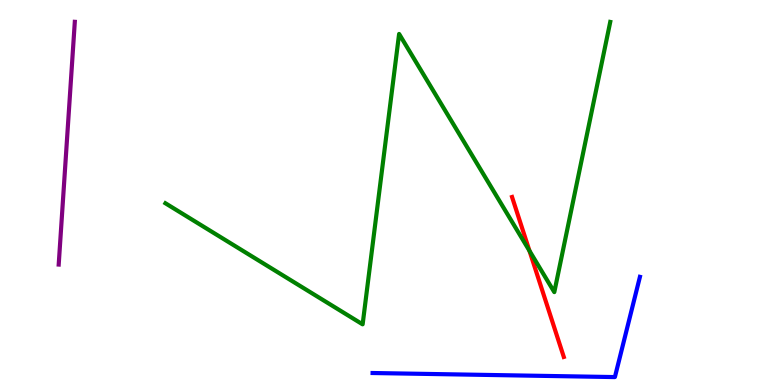[{'lines': ['blue', 'red'], 'intersections': []}, {'lines': ['green', 'red'], 'intersections': [{'x': 6.83, 'y': 3.49}]}, {'lines': ['purple', 'red'], 'intersections': []}, {'lines': ['blue', 'green'], 'intersections': []}, {'lines': ['blue', 'purple'], 'intersections': []}, {'lines': ['green', 'purple'], 'intersections': []}]